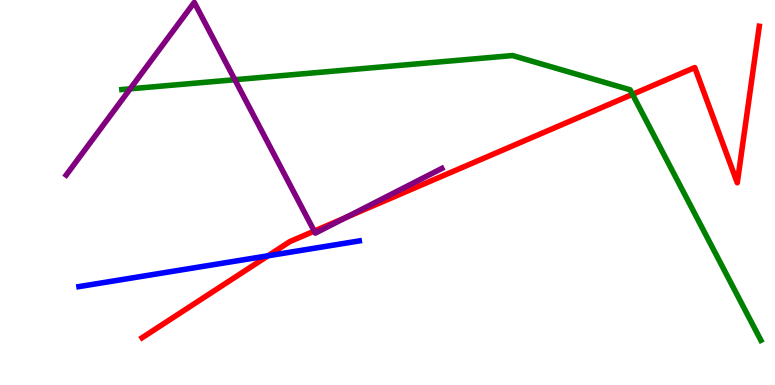[{'lines': ['blue', 'red'], 'intersections': [{'x': 3.46, 'y': 3.36}]}, {'lines': ['green', 'red'], 'intersections': [{'x': 8.16, 'y': 7.55}]}, {'lines': ['purple', 'red'], 'intersections': [{'x': 4.05, 'y': 4.0}, {'x': 4.46, 'y': 4.35}]}, {'lines': ['blue', 'green'], 'intersections': []}, {'lines': ['blue', 'purple'], 'intersections': []}, {'lines': ['green', 'purple'], 'intersections': [{'x': 1.68, 'y': 7.69}, {'x': 3.03, 'y': 7.93}]}]